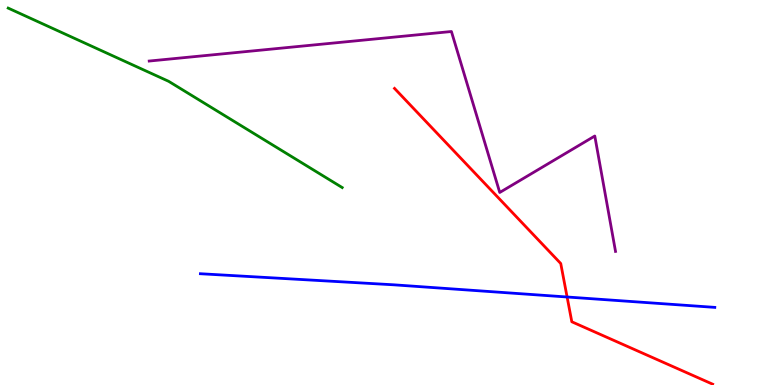[{'lines': ['blue', 'red'], 'intersections': [{'x': 7.32, 'y': 2.29}]}, {'lines': ['green', 'red'], 'intersections': []}, {'lines': ['purple', 'red'], 'intersections': []}, {'lines': ['blue', 'green'], 'intersections': []}, {'lines': ['blue', 'purple'], 'intersections': []}, {'lines': ['green', 'purple'], 'intersections': []}]